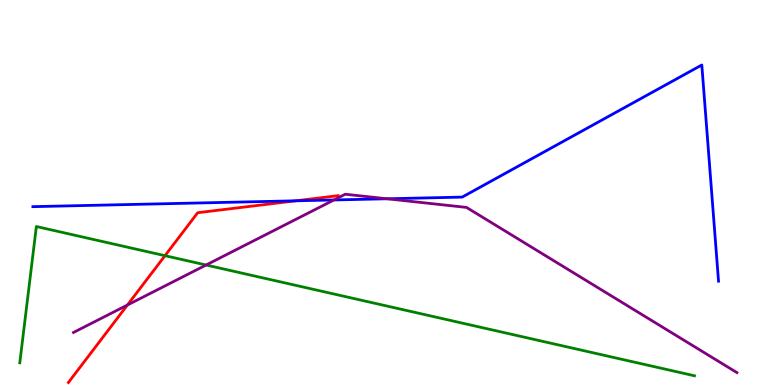[{'lines': ['blue', 'red'], 'intersections': [{'x': 3.82, 'y': 4.78}]}, {'lines': ['green', 'red'], 'intersections': [{'x': 2.13, 'y': 3.36}]}, {'lines': ['purple', 'red'], 'intersections': [{'x': 1.64, 'y': 2.08}]}, {'lines': ['blue', 'green'], 'intersections': []}, {'lines': ['blue', 'purple'], 'intersections': [{'x': 4.31, 'y': 4.81}, {'x': 4.99, 'y': 4.84}]}, {'lines': ['green', 'purple'], 'intersections': [{'x': 2.66, 'y': 3.12}]}]